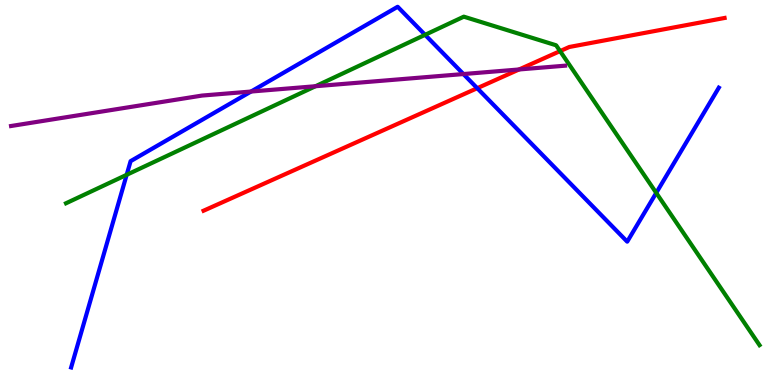[{'lines': ['blue', 'red'], 'intersections': [{'x': 6.16, 'y': 7.71}]}, {'lines': ['green', 'red'], 'intersections': [{'x': 7.23, 'y': 8.67}]}, {'lines': ['purple', 'red'], 'intersections': [{'x': 6.7, 'y': 8.2}]}, {'lines': ['blue', 'green'], 'intersections': [{'x': 1.63, 'y': 5.46}, {'x': 5.49, 'y': 9.1}, {'x': 8.47, 'y': 4.99}]}, {'lines': ['blue', 'purple'], 'intersections': [{'x': 3.24, 'y': 7.62}, {'x': 5.98, 'y': 8.08}]}, {'lines': ['green', 'purple'], 'intersections': [{'x': 4.07, 'y': 7.76}]}]